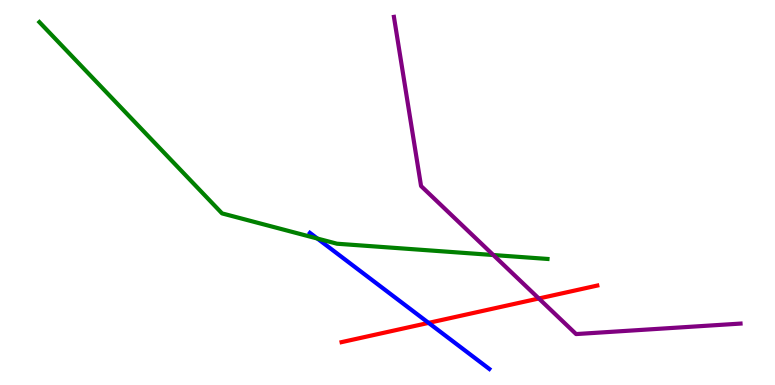[{'lines': ['blue', 'red'], 'intersections': [{'x': 5.53, 'y': 1.61}]}, {'lines': ['green', 'red'], 'intersections': []}, {'lines': ['purple', 'red'], 'intersections': [{'x': 6.95, 'y': 2.25}]}, {'lines': ['blue', 'green'], 'intersections': [{'x': 4.1, 'y': 3.8}]}, {'lines': ['blue', 'purple'], 'intersections': []}, {'lines': ['green', 'purple'], 'intersections': [{'x': 6.37, 'y': 3.38}]}]